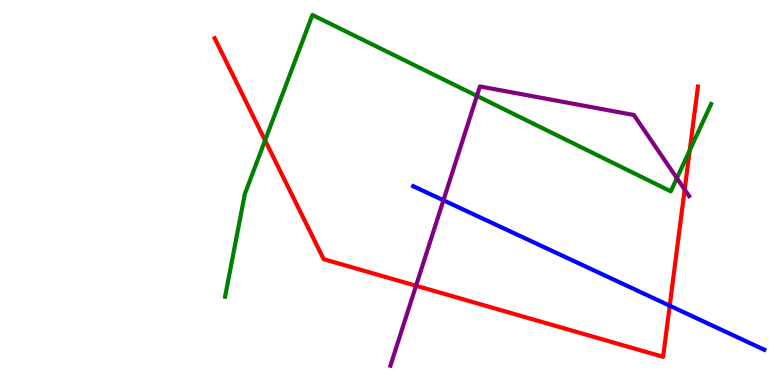[{'lines': ['blue', 'red'], 'intersections': [{'x': 8.64, 'y': 2.06}]}, {'lines': ['green', 'red'], 'intersections': [{'x': 3.42, 'y': 6.35}, {'x': 8.9, 'y': 6.09}]}, {'lines': ['purple', 'red'], 'intersections': [{'x': 5.37, 'y': 2.58}, {'x': 8.83, 'y': 5.08}]}, {'lines': ['blue', 'green'], 'intersections': []}, {'lines': ['blue', 'purple'], 'intersections': [{'x': 5.72, 'y': 4.8}]}, {'lines': ['green', 'purple'], 'intersections': [{'x': 6.15, 'y': 7.51}, {'x': 8.73, 'y': 5.37}]}]